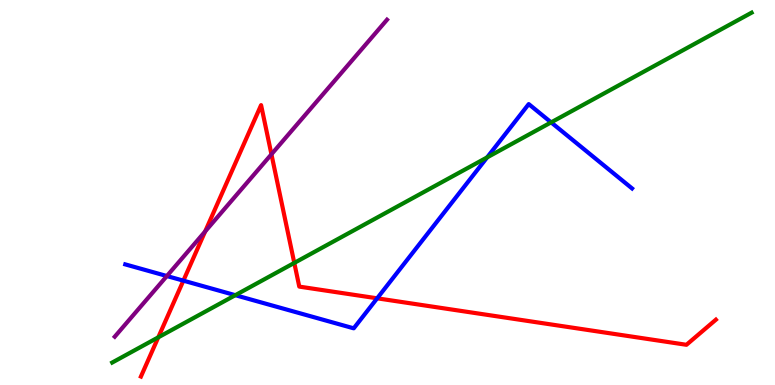[{'lines': ['blue', 'red'], 'intersections': [{'x': 2.37, 'y': 2.71}, {'x': 4.87, 'y': 2.25}]}, {'lines': ['green', 'red'], 'intersections': [{'x': 2.04, 'y': 1.24}, {'x': 3.8, 'y': 3.17}]}, {'lines': ['purple', 'red'], 'intersections': [{'x': 2.65, 'y': 3.99}, {'x': 3.5, 'y': 5.99}]}, {'lines': ['blue', 'green'], 'intersections': [{'x': 3.04, 'y': 2.33}, {'x': 6.29, 'y': 5.91}, {'x': 7.11, 'y': 6.82}]}, {'lines': ['blue', 'purple'], 'intersections': [{'x': 2.15, 'y': 2.83}]}, {'lines': ['green', 'purple'], 'intersections': []}]